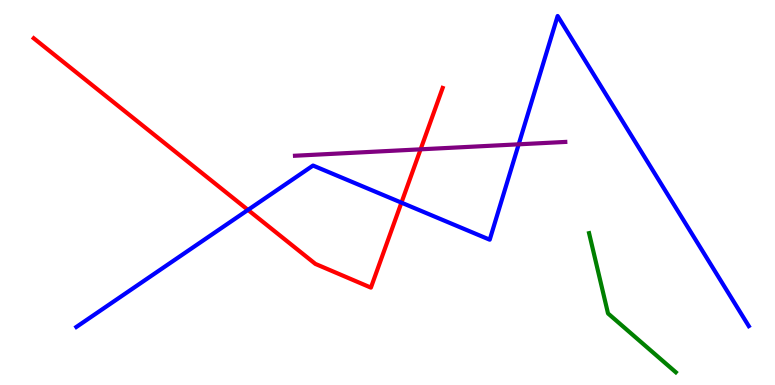[{'lines': ['blue', 'red'], 'intersections': [{'x': 3.2, 'y': 4.55}, {'x': 5.18, 'y': 4.74}]}, {'lines': ['green', 'red'], 'intersections': []}, {'lines': ['purple', 'red'], 'intersections': [{'x': 5.43, 'y': 6.12}]}, {'lines': ['blue', 'green'], 'intersections': []}, {'lines': ['blue', 'purple'], 'intersections': [{'x': 6.69, 'y': 6.25}]}, {'lines': ['green', 'purple'], 'intersections': []}]